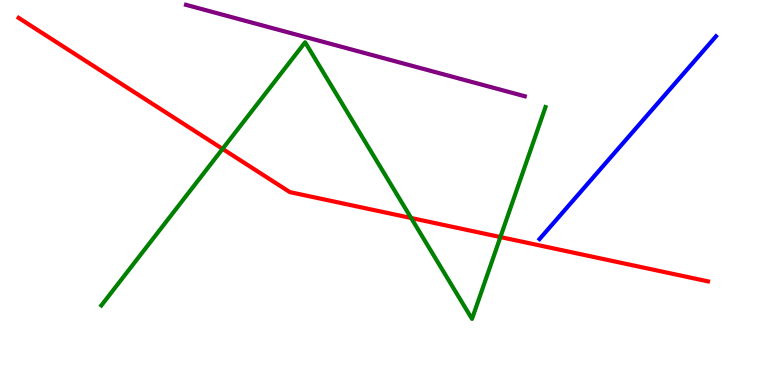[{'lines': ['blue', 'red'], 'intersections': []}, {'lines': ['green', 'red'], 'intersections': [{'x': 2.87, 'y': 6.13}, {'x': 5.31, 'y': 4.34}, {'x': 6.46, 'y': 3.84}]}, {'lines': ['purple', 'red'], 'intersections': []}, {'lines': ['blue', 'green'], 'intersections': []}, {'lines': ['blue', 'purple'], 'intersections': []}, {'lines': ['green', 'purple'], 'intersections': []}]